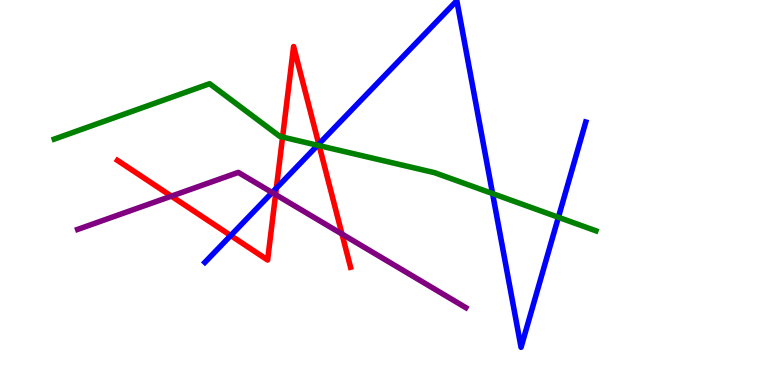[{'lines': ['blue', 'red'], 'intersections': [{'x': 2.98, 'y': 3.88}, {'x': 3.57, 'y': 5.11}, {'x': 4.11, 'y': 6.26}]}, {'lines': ['green', 'red'], 'intersections': [{'x': 3.65, 'y': 6.44}, {'x': 4.12, 'y': 6.22}]}, {'lines': ['purple', 'red'], 'intersections': [{'x': 2.21, 'y': 4.91}, {'x': 3.56, 'y': 4.95}, {'x': 4.41, 'y': 3.92}]}, {'lines': ['blue', 'green'], 'intersections': [{'x': 4.1, 'y': 6.23}, {'x': 6.36, 'y': 4.97}, {'x': 7.21, 'y': 4.36}]}, {'lines': ['blue', 'purple'], 'intersections': [{'x': 3.51, 'y': 5.0}]}, {'lines': ['green', 'purple'], 'intersections': []}]